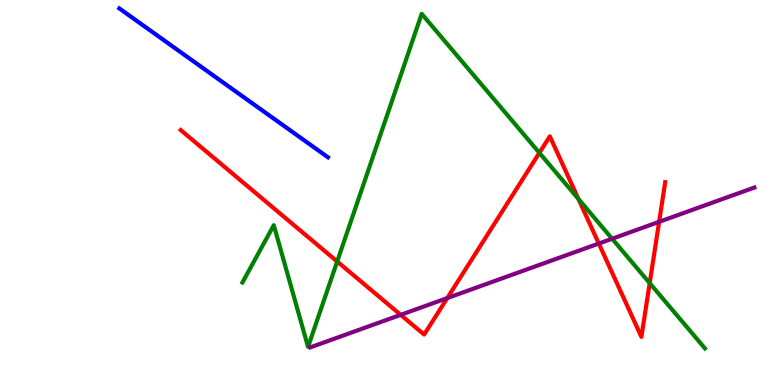[{'lines': ['blue', 'red'], 'intersections': []}, {'lines': ['green', 'red'], 'intersections': [{'x': 4.35, 'y': 3.21}, {'x': 6.96, 'y': 6.03}, {'x': 7.46, 'y': 4.83}, {'x': 8.38, 'y': 2.65}]}, {'lines': ['purple', 'red'], 'intersections': [{'x': 5.17, 'y': 1.82}, {'x': 5.77, 'y': 2.26}, {'x': 7.73, 'y': 3.67}, {'x': 8.5, 'y': 4.24}]}, {'lines': ['blue', 'green'], 'intersections': []}, {'lines': ['blue', 'purple'], 'intersections': []}, {'lines': ['green', 'purple'], 'intersections': [{'x': 7.9, 'y': 3.8}]}]